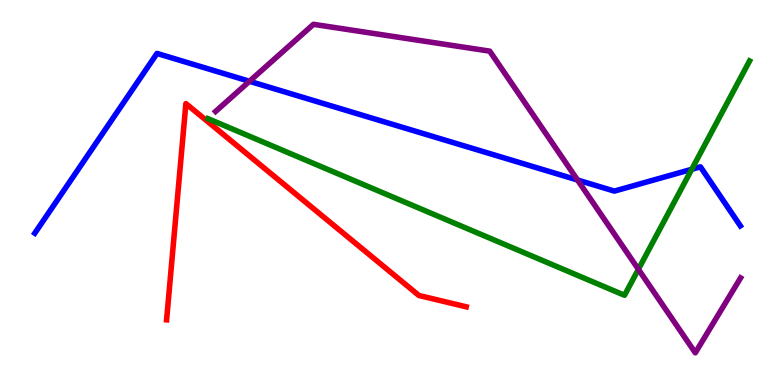[{'lines': ['blue', 'red'], 'intersections': []}, {'lines': ['green', 'red'], 'intersections': []}, {'lines': ['purple', 'red'], 'intersections': []}, {'lines': ['blue', 'green'], 'intersections': [{'x': 8.93, 'y': 5.6}]}, {'lines': ['blue', 'purple'], 'intersections': [{'x': 3.22, 'y': 7.89}, {'x': 7.45, 'y': 5.32}]}, {'lines': ['green', 'purple'], 'intersections': [{'x': 8.24, 'y': 3.01}]}]